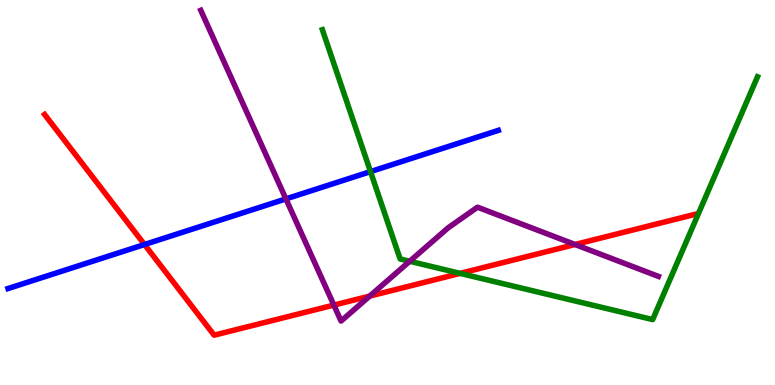[{'lines': ['blue', 'red'], 'intersections': [{'x': 1.86, 'y': 3.65}]}, {'lines': ['green', 'red'], 'intersections': [{'x': 5.94, 'y': 2.9}]}, {'lines': ['purple', 'red'], 'intersections': [{'x': 4.31, 'y': 2.08}, {'x': 4.77, 'y': 2.31}, {'x': 7.42, 'y': 3.65}]}, {'lines': ['blue', 'green'], 'intersections': [{'x': 4.78, 'y': 5.54}]}, {'lines': ['blue', 'purple'], 'intersections': [{'x': 3.69, 'y': 4.83}]}, {'lines': ['green', 'purple'], 'intersections': [{'x': 5.29, 'y': 3.21}]}]